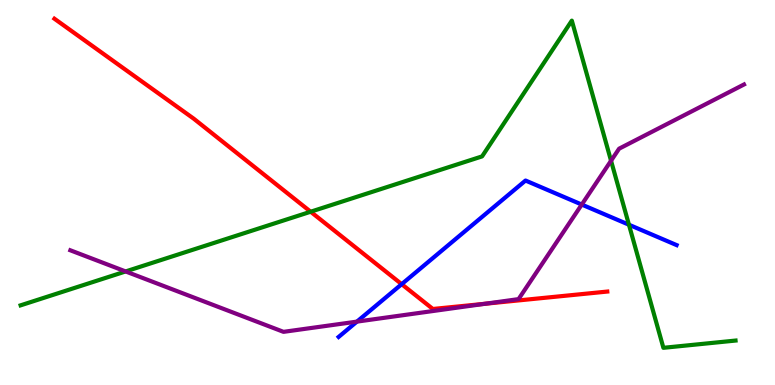[{'lines': ['blue', 'red'], 'intersections': [{'x': 5.18, 'y': 2.62}]}, {'lines': ['green', 'red'], 'intersections': [{'x': 4.01, 'y': 4.5}]}, {'lines': ['purple', 'red'], 'intersections': [{'x': 6.26, 'y': 2.11}]}, {'lines': ['blue', 'green'], 'intersections': [{'x': 8.12, 'y': 4.16}]}, {'lines': ['blue', 'purple'], 'intersections': [{'x': 4.61, 'y': 1.65}, {'x': 7.51, 'y': 4.69}]}, {'lines': ['green', 'purple'], 'intersections': [{'x': 1.62, 'y': 2.95}, {'x': 7.88, 'y': 5.82}]}]